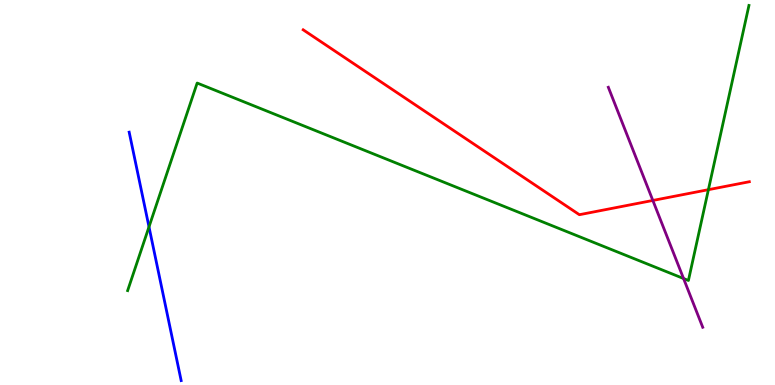[{'lines': ['blue', 'red'], 'intersections': []}, {'lines': ['green', 'red'], 'intersections': [{'x': 9.14, 'y': 5.07}]}, {'lines': ['purple', 'red'], 'intersections': [{'x': 8.42, 'y': 4.79}]}, {'lines': ['blue', 'green'], 'intersections': [{'x': 1.92, 'y': 4.11}]}, {'lines': ['blue', 'purple'], 'intersections': []}, {'lines': ['green', 'purple'], 'intersections': [{'x': 8.82, 'y': 2.77}]}]